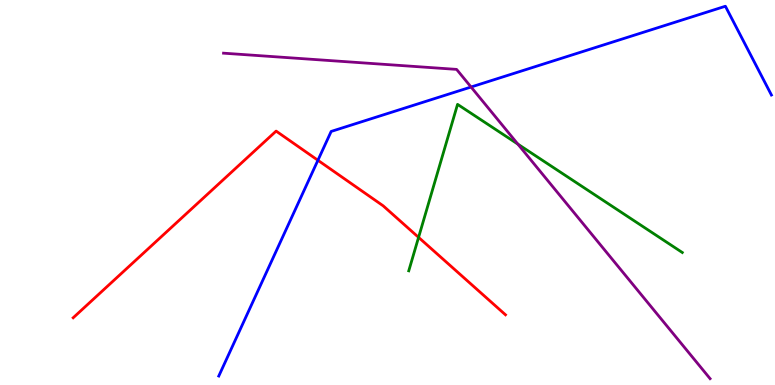[{'lines': ['blue', 'red'], 'intersections': [{'x': 4.1, 'y': 5.84}]}, {'lines': ['green', 'red'], 'intersections': [{'x': 5.4, 'y': 3.83}]}, {'lines': ['purple', 'red'], 'intersections': []}, {'lines': ['blue', 'green'], 'intersections': []}, {'lines': ['blue', 'purple'], 'intersections': [{'x': 6.08, 'y': 7.74}]}, {'lines': ['green', 'purple'], 'intersections': [{'x': 6.68, 'y': 6.26}]}]